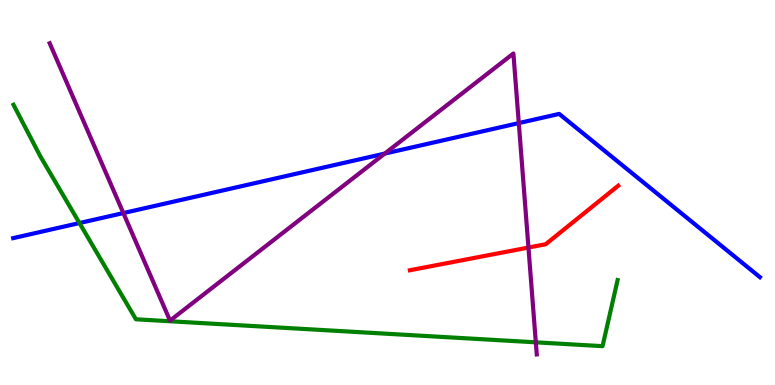[{'lines': ['blue', 'red'], 'intersections': []}, {'lines': ['green', 'red'], 'intersections': []}, {'lines': ['purple', 'red'], 'intersections': [{'x': 6.82, 'y': 3.57}]}, {'lines': ['blue', 'green'], 'intersections': [{'x': 1.03, 'y': 4.21}]}, {'lines': ['blue', 'purple'], 'intersections': [{'x': 1.59, 'y': 4.47}, {'x': 4.96, 'y': 6.01}, {'x': 6.69, 'y': 6.8}]}, {'lines': ['green', 'purple'], 'intersections': [{'x': 6.91, 'y': 1.11}]}]